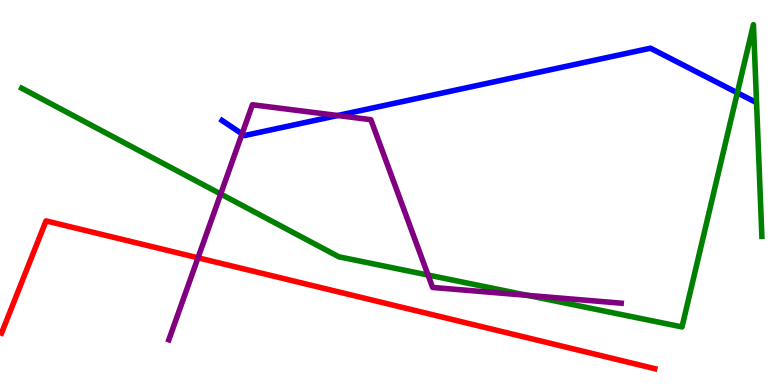[{'lines': ['blue', 'red'], 'intersections': []}, {'lines': ['green', 'red'], 'intersections': []}, {'lines': ['purple', 'red'], 'intersections': [{'x': 2.55, 'y': 3.3}]}, {'lines': ['blue', 'green'], 'intersections': [{'x': 9.51, 'y': 7.59}]}, {'lines': ['blue', 'purple'], 'intersections': [{'x': 3.12, 'y': 6.52}, {'x': 4.36, 'y': 7.0}]}, {'lines': ['green', 'purple'], 'intersections': [{'x': 2.85, 'y': 4.96}, {'x': 5.52, 'y': 2.86}, {'x': 6.81, 'y': 2.33}]}]